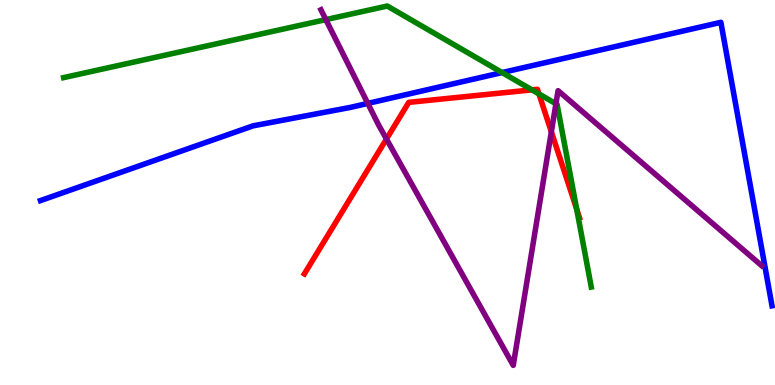[{'lines': ['blue', 'red'], 'intersections': []}, {'lines': ['green', 'red'], 'intersections': [{'x': 6.86, 'y': 7.67}, {'x': 6.95, 'y': 7.56}, {'x': 7.44, 'y': 4.57}]}, {'lines': ['purple', 'red'], 'intersections': [{'x': 4.99, 'y': 6.39}, {'x': 7.11, 'y': 6.58}]}, {'lines': ['blue', 'green'], 'intersections': [{'x': 6.48, 'y': 8.12}]}, {'lines': ['blue', 'purple'], 'intersections': [{'x': 4.75, 'y': 7.31}]}, {'lines': ['green', 'purple'], 'intersections': [{'x': 4.2, 'y': 9.49}, {'x': 7.17, 'y': 7.3}]}]